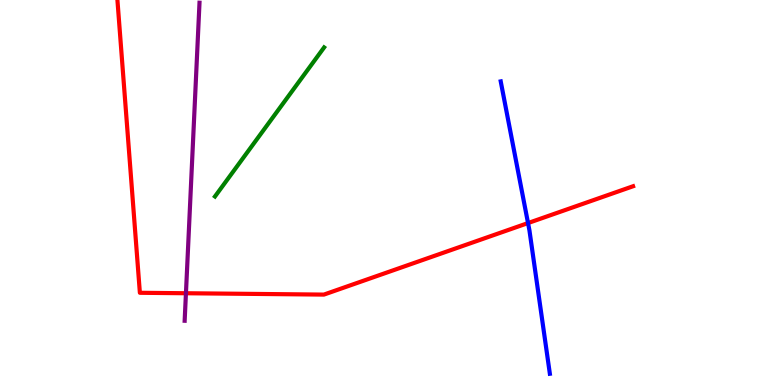[{'lines': ['blue', 'red'], 'intersections': [{'x': 6.81, 'y': 4.21}]}, {'lines': ['green', 'red'], 'intersections': []}, {'lines': ['purple', 'red'], 'intersections': [{'x': 2.4, 'y': 2.38}]}, {'lines': ['blue', 'green'], 'intersections': []}, {'lines': ['blue', 'purple'], 'intersections': []}, {'lines': ['green', 'purple'], 'intersections': []}]